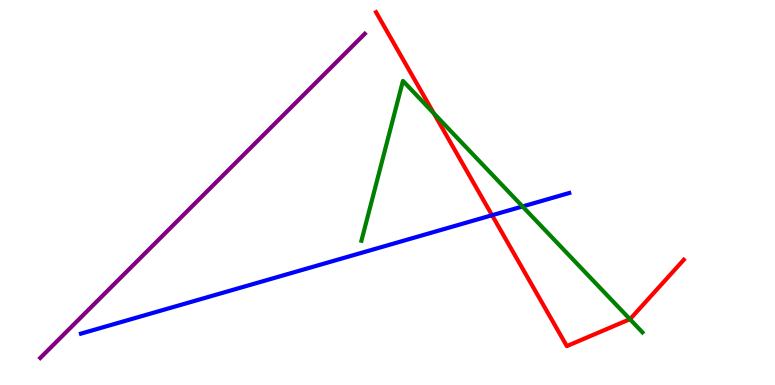[{'lines': ['blue', 'red'], 'intersections': [{'x': 6.35, 'y': 4.41}]}, {'lines': ['green', 'red'], 'intersections': [{'x': 5.6, 'y': 7.06}, {'x': 8.13, 'y': 1.71}]}, {'lines': ['purple', 'red'], 'intersections': []}, {'lines': ['blue', 'green'], 'intersections': [{'x': 6.74, 'y': 4.64}]}, {'lines': ['blue', 'purple'], 'intersections': []}, {'lines': ['green', 'purple'], 'intersections': []}]